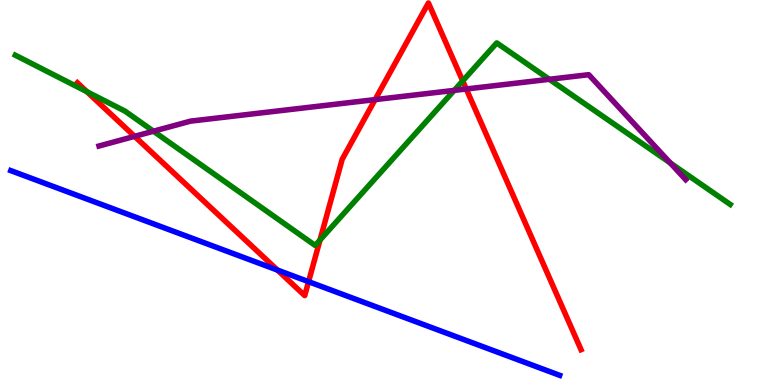[{'lines': ['blue', 'red'], 'intersections': [{'x': 3.58, 'y': 2.99}, {'x': 3.98, 'y': 2.68}]}, {'lines': ['green', 'red'], 'intersections': [{'x': 1.12, 'y': 7.62}, {'x': 4.13, 'y': 3.77}, {'x': 5.97, 'y': 7.9}]}, {'lines': ['purple', 'red'], 'intersections': [{'x': 1.74, 'y': 6.46}, {'x': 4.84, 'y': 7.41}, {'x': 6.02, 'y': 7.69}]}, {'lines': ['blue', 'green'], 'intersections': []}, {'lines': ['blue', 'purple'], 'intersections': []}, {'lines': ['green', 'purple'], 'intersections': [{'x': 1.98, 'y': 6.59}, {'x': 5.86, 'y': 7.65}, {'x': 7.09, 'y': 7.94}, {'x': 8.65, 'y': 5.77}]}]